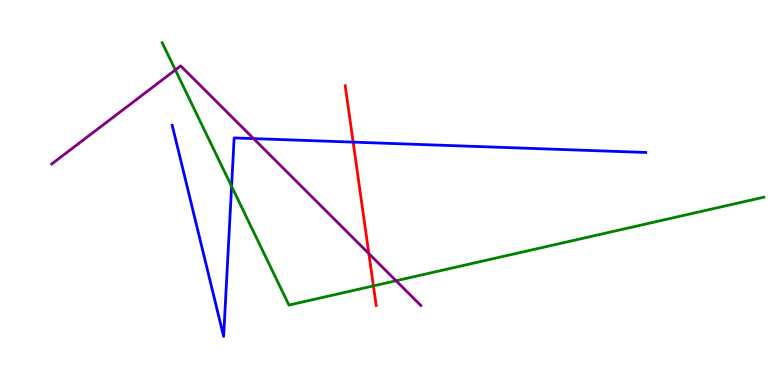[{'lines': ['blue', 'red'], 'intersections': [{'x': 4.56, 'y': 6.31}]}, {'lines': ['green', 'red'], 'intersections': [{'x': 4.82, 'y': 2.57}]}, {'lines': ['purple', 'red'], 'intersections': [{'x': 4.76, 'y': 3.41}]}, {'lines': ['blue', 'green'], 'intersections': [{'x': 2.99, 'y': 5.16}]}, {'lines': ['blue', 'purple'], 'intersections': [{'x': 3.27, 'y': 6.4}]}, {'lines': ['green', 'purple'], 'intersections': [{'x': 2.26, 'y': 8.18}, {'x': 5.11, 'y': 2.71}]}]